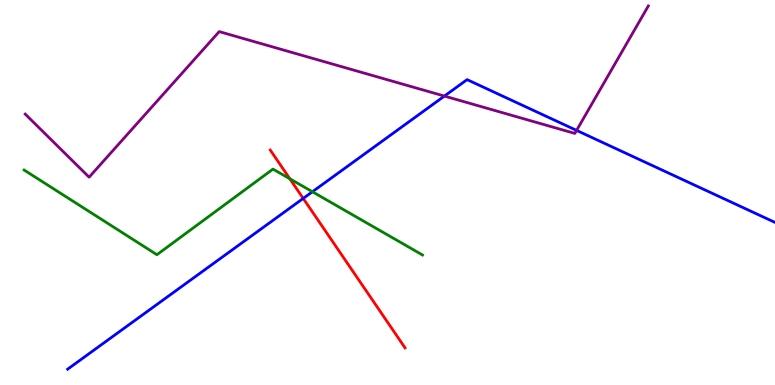[{'lines': ['blue', 'red'], 'intersections': [{'x': 3.91, 'y': 4.85}]}, {'lines': ['green', 'red'], 'intersections': [{'x': 3.74, 'y': 5.36}]}, {'lines': ['purple', 'red'], 'intersections': []}, {'lines': ['blue', 'green'], 'intersections': [{'x': 4.03, 'y': 5.02}]}, {'lines': ['blue', 'purple'], 'intersections': [{'x': 5.73, 'y': 7.5}, {'x': 7.44, 'y': 6.61}]}, {'lines': ['green', 'purple'], 'intersections': []}]